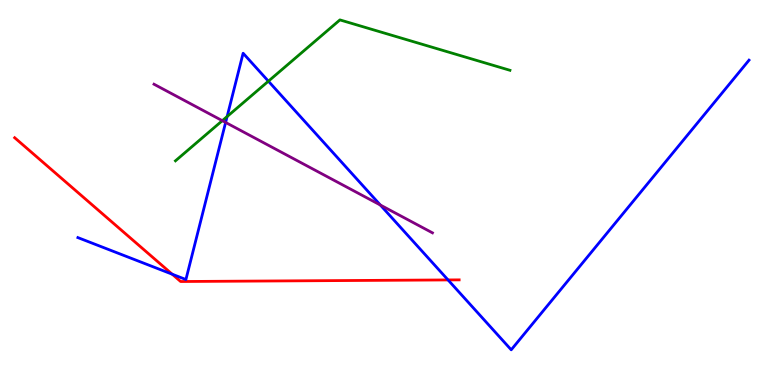[{'lines': ['blue', 'red'], 'intersections': [{'x': 2.22, 'y': 2.88}, {'x': 5.78, 'y': 2.73}]}, {'lines': ['green', 'red'], 'intersections': []}, {'lines': ['purple', 'red'], 'intersections': []}, {'lines': ['blue', 'green'], 'intersections': [{'x': 2.93, 'y': 6.97}, {'x': 3.46, 'y': 7.89}]}, {'lines': ['blue', 'purple'], 'intersections': [{'x': 2.91, 'y': 6.82}, {'x': 4.91, 'y': 4.68}]}, {'lines': ['green', 'purple'], 'intersections': [{'x': 2.87, 'y': 6.87}]}]